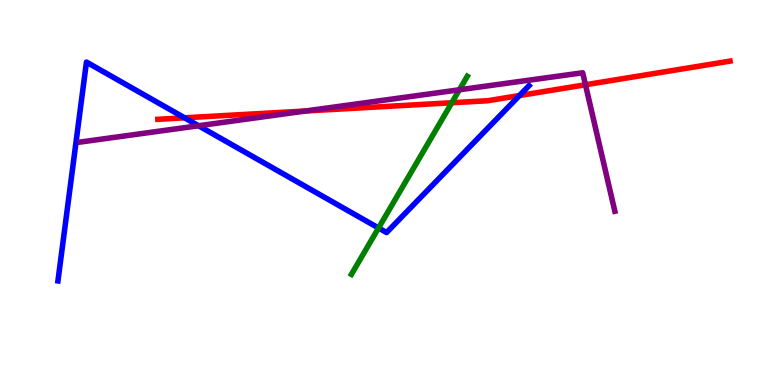[{'lines': ['blue', 'red'], 'intersections': [{'x': 2.38, 'y': 6.94}, {'x': 6.7, 'y': 7.52}]}, {'lines': ['green', 'red'], 'intersections': [{'x': 5.83, 'y': 7.33}]}, {'lines': ['purple', 'red'], 'intersections': [{'x': 3.94, 'y': 7.12}, {'x': 7.55, 'y': 7.8}]}, {'lines': ['blue', 'green'], 'intersections': [{'x': 4.88, 'y': 4.08}]}, {'lines': ['blue', 'purple'], 'intersections': [{'x': 2.56, 'y': 6.73}]}, {'lines': ['green', 'purple'], 'intersections': [{'x': 5.93, 'y': 7.67}]}]